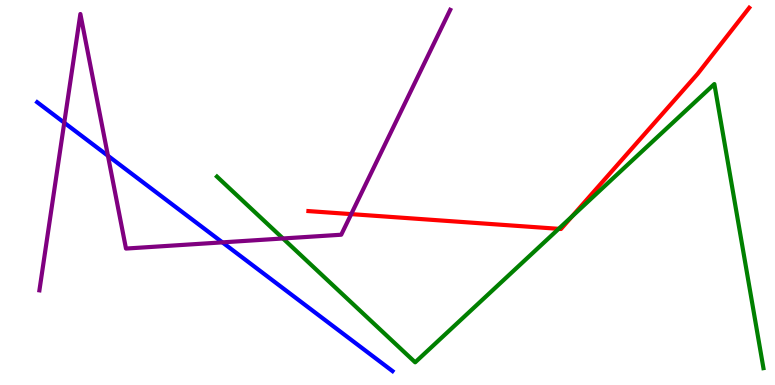[{'lines': ['blue', 'red'], 'intersections': []}, {'lines': ['green', 'red'], 'intersections': [{'x': 7.21, 'y': 4.06}, {'x': 7.38, 'y': 4.38}]}, {'lines': ['purple', 'red'], 'intersections': [{'x': 4.53, 'y': 4.44}]}, {'lines': ['blue', 'green'], 'intersections': []}, {'lines': ['blue', 'purple'], 'intersections': [{'x': 0.829, 'y': 6.81}, {'x': 1.39, 'y': 5.95}, {'x': 2.87, 'y': 3.7}]}, {'lines': ['green', 'purple'], 'intersections': [{'x': 3.65, 'y': 3.81}]}]